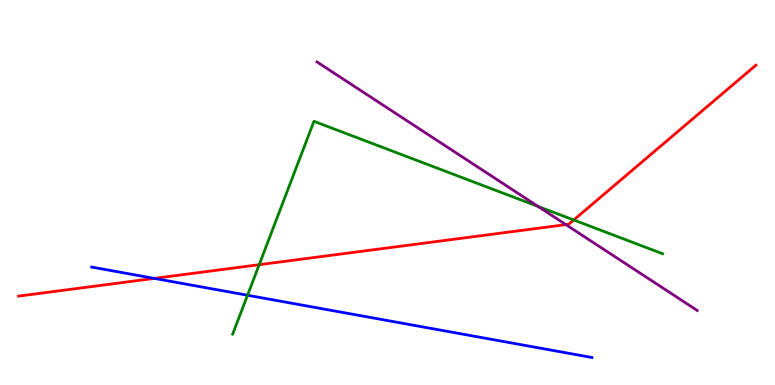[{'lines': ['blue', 'red'], 'intersections': [{'x': 1.99, 'y': 2.77}]}, {'lines': ['green', 'red'], 'intersections': [{'x': 3.34, 'y': 3.12}, {'x': 7.4, 'y': 4.29}]}, {'lines': ['purple', 'red'], 'intersections': [{'x': 7.3, 'y': 4.17}]}, {'lines': ['blue', 'green'], 'intersections': [{'x': 3.19, 'y': 2.33}]}, {'lines': ['blue', 'purple'], 'intersections': []}, {'lines': ['green', 'purple'], 'intersections': [{'x': 6.94, 'y': 4.64}]}]